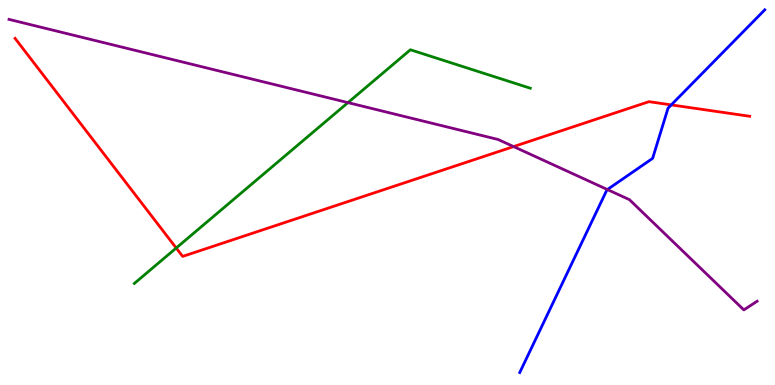[{'lines': ['blue', 'red'], 'intersections': [{'x': 8.66, 'y': 7.28}]}, {'lines': ['green', 'red'], 'intersections': [{'x': 2.27, 'y': 3.56}]}, {'lines': ['purple', 'red'], 'intersections': [{'x': 6.63, 'y': 6.19}]}, {'lines': ['blue', 'green'], 'intersections': []}, {'lines': ['blue', 'purple'], 'intersections': [{'x': 7.84, 'y': 5.08}]}, {'lines': ['green', 'purple'], 'intersections': [{'x': 4.49, 'y': 7.33}]}]